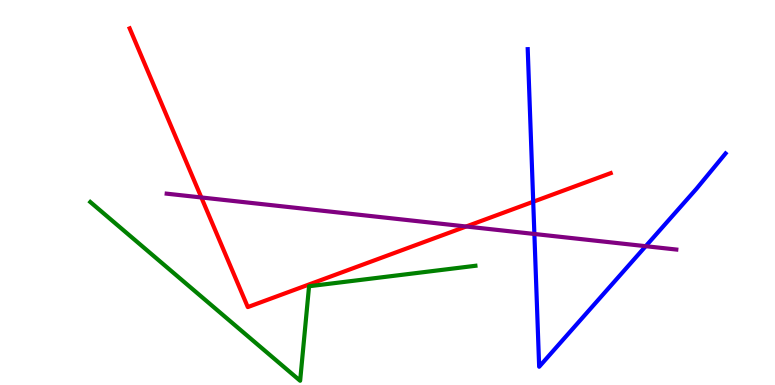[{'lines': ['blue', 'red'], 'intersections': [{'x': 6.88, 'y': 4.76}]}, {'lines': ['green', 'red'], 'intersections': []}, {'lines': ['purple', 'red'], 'intersections': [{'x': 2.6, 'y': 4.87}, {'x': 6.01, 'y': 4.12}]}, {'lines': ['blue', 'green'], 'intersections': []}, {'lines': ['blue', 'purple'], 'intersections': [{'x': 6.9, 'y': 3.92}, {'x': 8.33, 'y': 3.61}]}, {'lines': ['green', 'purple'], 'intersections': []}]